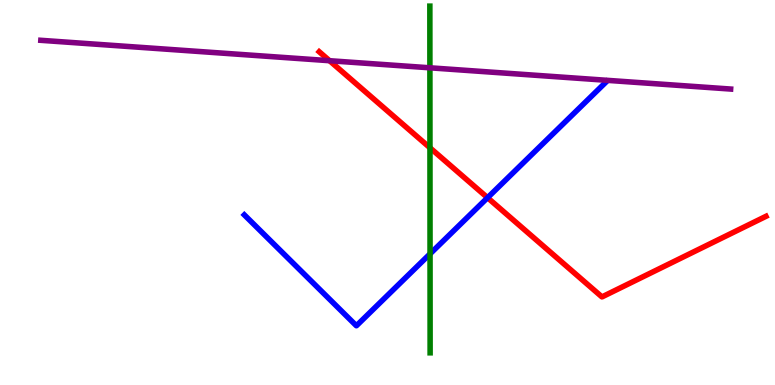[{'lines': ['blue', 'red'], 'intersections': [{'x': 6.29, 'y': 4.86}]}, {'lines': ['green', 'red'], 'intersections': [{'x': 5.55, 'y': 6.16}]}, {'lines': ['purple', 'red'], 'intersections': [{'x': 4.25, 'y': 8.42}]}, {'lines': ['blue', 'green'], 'intersections': [{'x': 5.55, 'y': 3.41}]}, {'lines': ['blue', 'purple'], 'intersections': []}, {'lines': ['green', 'purple'], 'intersections': [{'x': 5.55, 'y': 8.24}]}]